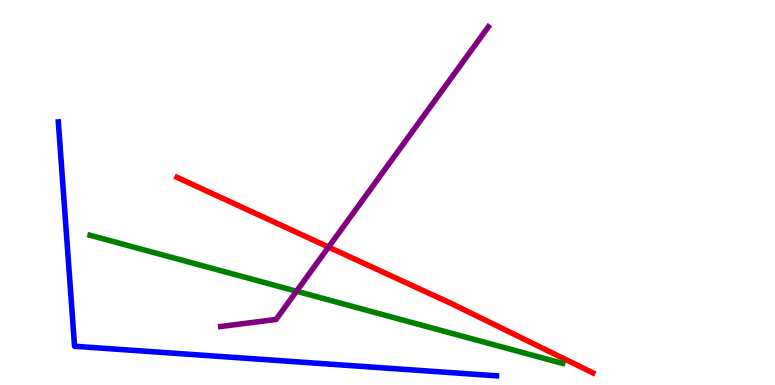[{'lines': ['blue', 'red'], 'intersections': []}, {'lines': ['green', 'red'], 'intersections': []}, {'lines': ['purple', 'red'], 'intersections': [{'x': 4.24, 'y': 3.58}]}, {'lines': ['blue', 'green'], 'intersections': []}, {'lines': ['blue', 'purple'], 'intersections': []}, {'lines': ['green', 'purple'], 'intersections': [{'x': 3.83, 'y': 2.44}]}]